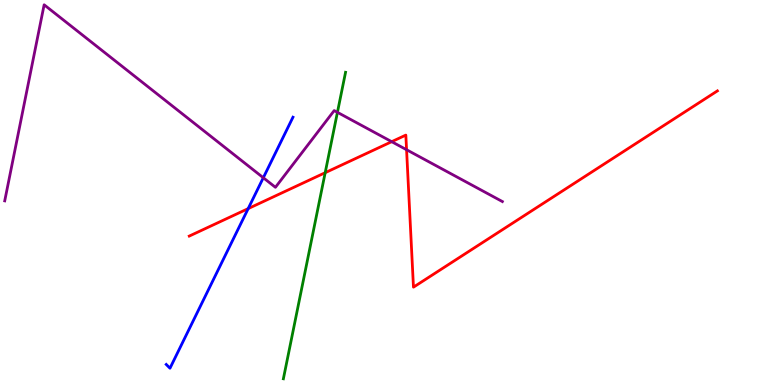[{'lines': ['blue', 'red'], 'intersections': [{'x': 3.2, 'y': 4.58}]}, {'lines': ['green', 'red'], 'intersections': [{'x': 4.2, 'y': 5.51}]}, {'lines': ['purple', 'red'], 'intersections': [{'x': 5.05, 'y': 6.32}, {'x': 5.25, 'y': 6.11}]}, {'lines': ['blue', 'green'], 'intersections': []}, {'lines': ['blue', 'purple'], 'intersections': [{'x': 3.4, 'y': 5.38}]}, {'lines': ['green', 'purple'], 'intersections': [{'x': 4.35, 'y': 7.08}]}]